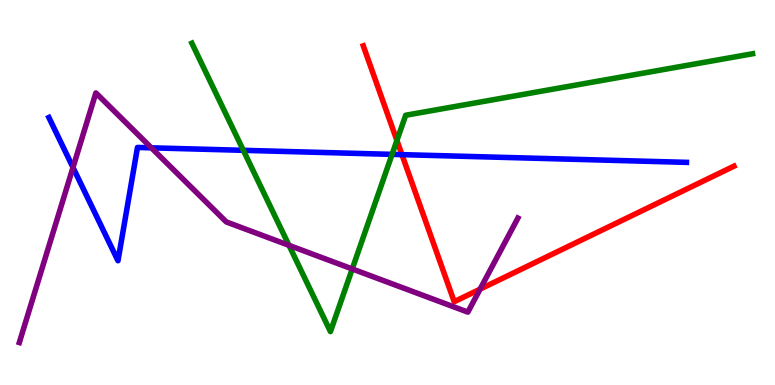[{'lines': ['blue', 'red'], 'intersections': [{'x': 5.19, 'y': 5.98}]}, {'lines': ['green', 'red'], 'intersections': [{'x': 5.12, 'y': 6.35}]}, {'lines': ['purple', 'red'], 'intersections': [{'x': 6.19, 'y': 2.49}]}, {'lines': ['blue', 'green'], 'intersections': [{'x': 3.14, 'y': 6.1}, {'x': 5.06, 'y': 5.99}]}, {'lines': ['blue', 'purple'], 'intersections': [{'x': 0.942, 'y': 5.65}, {'x': 1.95, 'y': 6.16}]}, {'lines': ['green', 'purple'], 'intersections': [{'x': 3.73, 'y': 3.63}, {'x': 4.54, 'y': 3.01}]}]